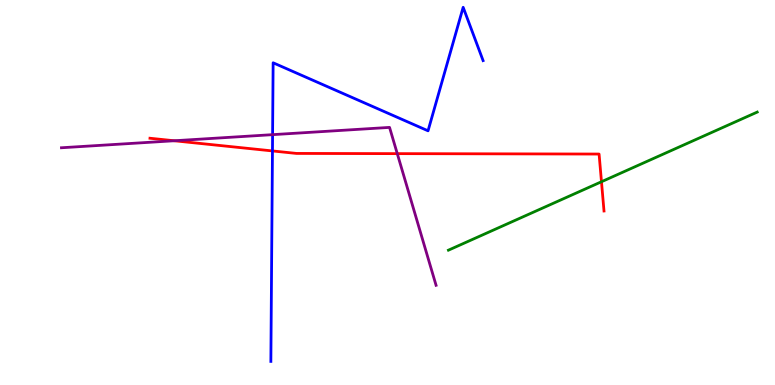[{'lines': ['blue', 'red'], 'intersections': [{'x': 3.52, 'y': 6.08}]}, {'lines': ['green', 'red'], 'intersections': [{'x': 7.76, 'y': 5.28}]}, {'lines': ['purple', 'red'], 'intersections': [{'x': 2.25, 'y': 6.34}, {'x': 5.13, 'y': 6.01}]}, {'lines': ['blue', 'green'], 'intersections': []}, {'lines': ['blue', 'purple'], 'intersections': [{'x': 3.52, 'y': 6.5}]}, {'lines': ['green', 'purple'], 'intersections': []}]